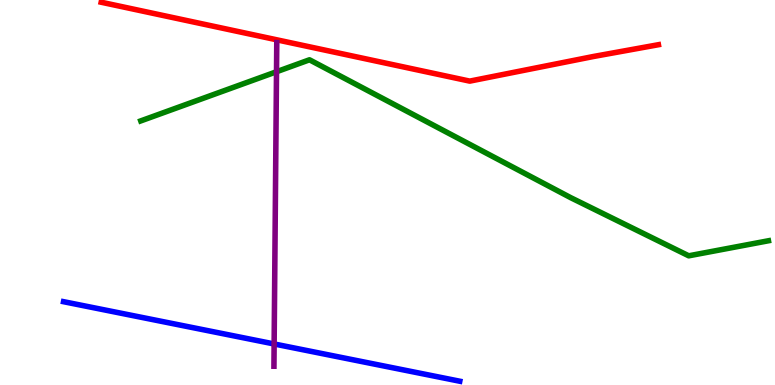[{'lines': ['blue', 'red'], 'intersections': []}, {'lines': ['green', 'red'], 'intersections': []}, {'lines': ['purple', 'red'], 'intersections': []}, {'lines': ['blue', 'green'], 'intersections': []}, {'lines': ['blue', 'purple'], 'intersections': [{'x': 3.54, 'y': 1.07}]}, {'lines': ['green', 'purple'], 'intersections': [{'x': 3.57, 'y': 8.14}]}]